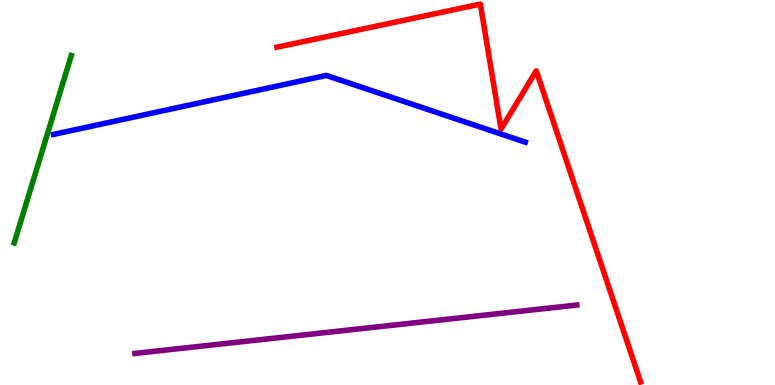[{'lines': ['blue', 'red'], 'intersections': []}, {'lines': ['green', 'red'], 'intersections': []}, {'lines': ['purple', 'red'], 'intersections': []}, {'lines': ['blue', 'green'], 'intersections': []}, {'lines': ['blue', 'purple'], 'intersections': []}, {'lines': ['green', 'purple'], 'intersections': []}]